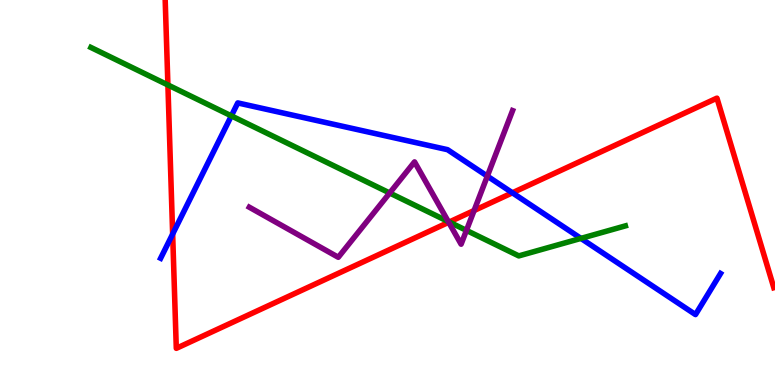[{'lines': ['blue', 'red'], 'intersections': [{'x': 2.23, 'y': 3.92}, {'x': 6.61, 'y': 4.99}]}, {'lines': ['green', 'red'], 'intersections': [{'x': 2.17, 'y': 7.79}, {'x': 5.8, 'y': 4.23}]}, {'lines': ['purple', 'red'], 'intersections': [{'x': 5.79, 'y': 4.23}, {'x': 6.12, 'y': 4.53}]}, {'lines': ['blue', 'green'], 'intersections': [{'x': 2.99, 'y': 6.99}, {'x': 7.5, 'y': 3.81}]}, {'lines': ['blue', 'purple'], 'intersections': [{'x': 6.29, 'y': 5.43}]}, {'lines': ['green', 'purple'], 'intersections': [{'x': 5.03, 'y': 4.99}, {'x': 5.78, 'y': 4.25}, {'x': 6.02, 'y': 4.02}]}]